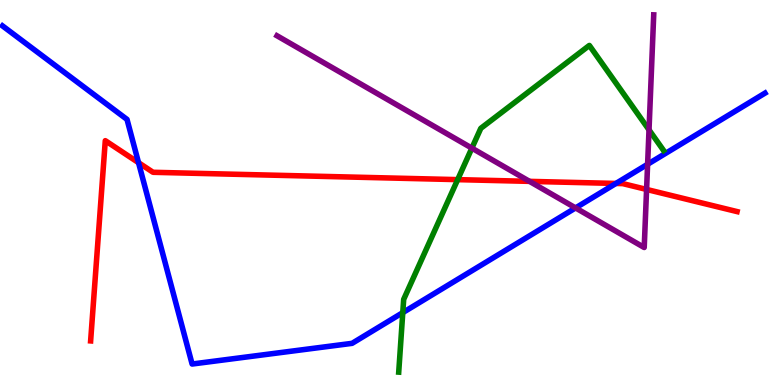[{'lines': ['blue', 'red'], 'intersections': [{'x': 1.79, 'y': 5.77}, {'x': 7.95, 'y': 5.24}]}, {'lines': ['green', 'red'], 'intersections': [{'x': 5.91, 'y': 5.33}]}, {'lines': ['purple', 'red'], 'intersections': [{'x': 6.83, 'y': 5.29}, {'x': 8.34, 'y': 5.08}]}, {'lines': ['blue', 'green'], 'intersections': [{'x': 5.2, 'y': 1.88}]}, {'lines': ['blue', 'purple'], 'intersections': [{'x': 7.43, 'y': 4.6}, {'x': 8.36, 'y': 5.73}]}, {'lines': ['green', 'purple'], 'intersections': [{'x': 6.09, 'y': 6.15}, {'x': 8.37, 'y': 6.63}]}]